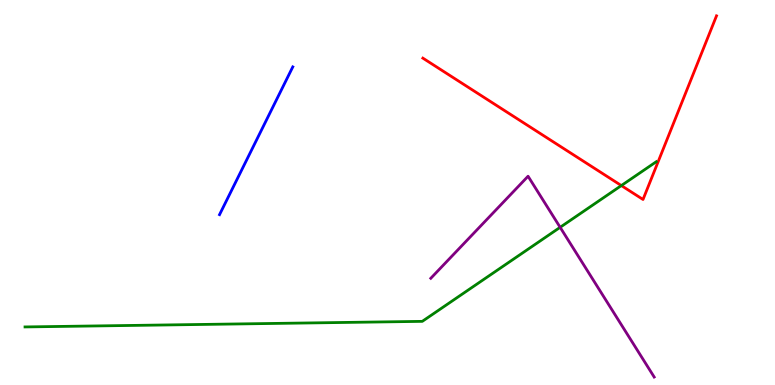[{'lines': ['blue', 'red'], 'intersections': []}, {'lines': ['green', 'red'], 'intersections': [{'x': 8.02, 'y': 5.18}]}, {'lines': ['purple', 'red'], 'intersections': []}, {'lines': ['blue', 'green'], 'intersections': []}, {'lines': ['blue', 'purple'], 'intersections': []}, {'lines': ['green', 'purple'], 'intersections': [{'x': 7.23, 'y': 4.1}]}]